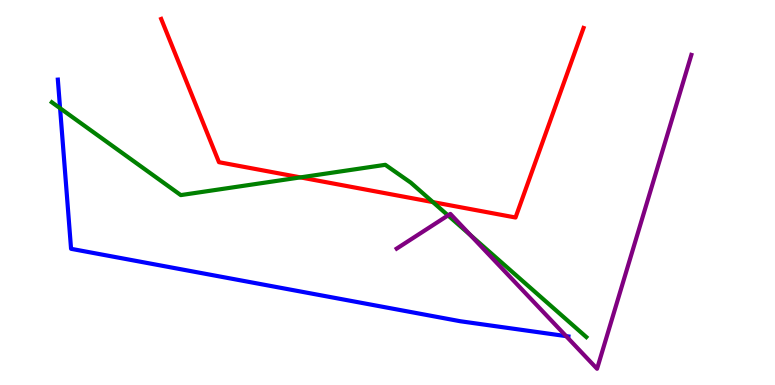[{'lines': ['blue', 'red'], 'intersections': []}, {'lines': ['green', 'red'], 'intersections': [{'x': 3.88, 'y': 5.39}, {'x': 5.59, 'y': 4.75}]}, {'lines': ['purple', 'red'], 'intersections': []}, {'lines': ['blue', 'green'], 'intersections': [{'x': 0.775, 'y': 7.19}]}, {'lines': ['blue', 'purple'], 'intersections': [{'x': 7.3, 'y': 1.27}]}, {'lines': ['green', 'purple'], 'intersections': [{'x': 5.78, 'y': 4.41}, {'x': 6.07, 'y': 3.89}]}]